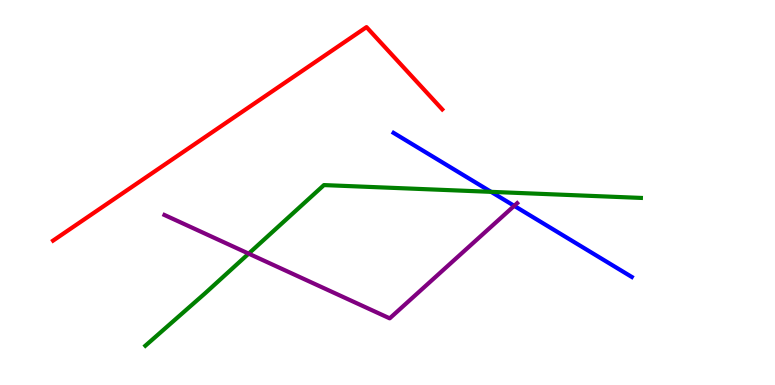[{'lines': ['blue', 'red'], 'intersections': []}, {'lines': ['green', 'red'], 'intersections': []}, {'lines': ['purple', 'red'], 'intersections': []}, {'lines': ['blue', 'green'], 'intersections': [{'x': 6.34, 'y': 5.02}]}, {'lines': ['blue', 'purple'], 'intersections': [{'x': 6.64, 'y': 4.65}]}, {'lines': ['green', 'purple'], 'intersections': [{'x': 3.21, 'y': 3.41}]}]